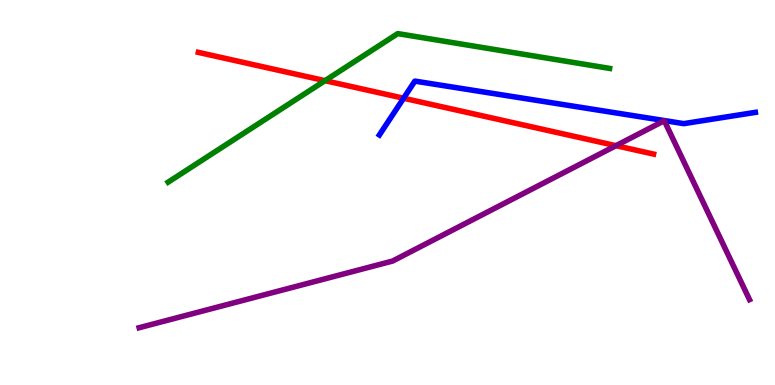[{'lines': ['blue', 'red'], 'intersections': [{'x': 5.21, 'y': 7.45}]}, {'lines': ['green', 'red'], 'intersections': [{'x': 4.19, 'y': 7.9}]}, {'lines': ['purple', 'red'], 'intersections': [{'x': 7.95, 'y': 6.22}]}, {'lines': ['blue', 'green'], 'intersections': []}, {'lines': ['blue', 'purple'], 'intersections': []}, {'lines': ['green', 'purple'], 'intersections': []}]